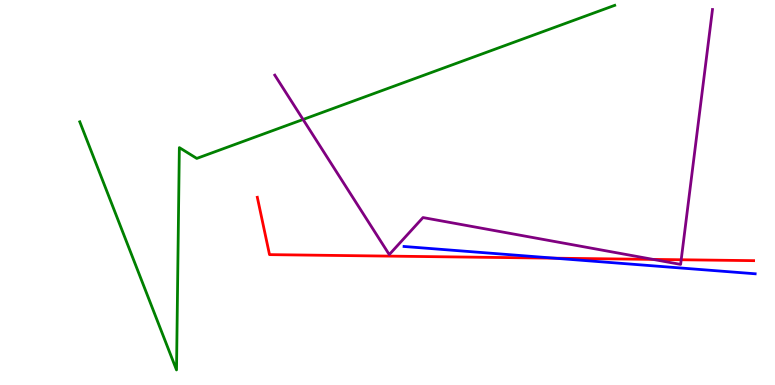[{'lines': ['blue', 'red'], 'intersections': [{'x': 7.15, 'y': 3.29}]}, {'lines': ['green', 'red'], 'intersections': []}, {'lines': ['purple', 'red'], 'intersections': [{'x': 8.43, 'y': 3.26}, {'x': 8.79, 'y': 3.25}]}, {'lines': ['blue', 'green'], 'intersections': []}, {'lines': ['blue', 'purple'], 'intersections': []}, {'lines': ['green', 'purple'], 'intersections': [{'x': 3.91, 'y': 6.9}]}]